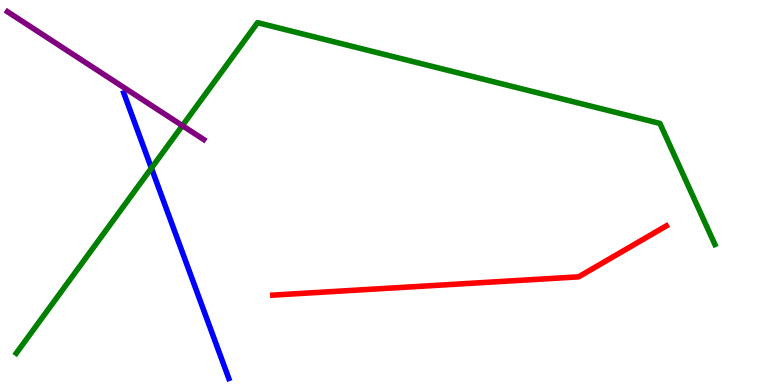[{'lines': ['blue', 'red'], 'intersections': []}, {'lines': ['green', 'red'], 'intersections': []}, {'lines': ['purple', 'red'], 'intersections': []}, {'lines': ['blue', 'green'], 'intersections': [{'x': 1.95, 'y': 5.63}]}, {'lines': ['blue', 'purple'], 'intersections': []}, {'lines': ['green', 'purple'], 'intersections': [{'x': 2.35, 'y': 6.74}]}]